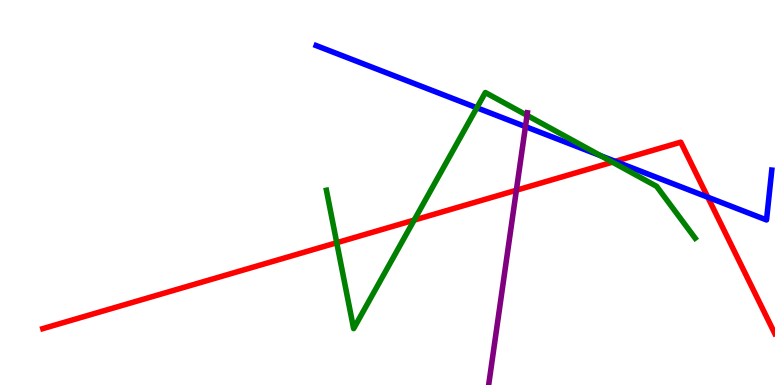[{'lines': ['blue', 'red'], 'intersections': [{'x': 7.94, 'y': 5.81}, {'x': 9.13, 'y': 4.88}]}, {'lines': ['green', 'red'], 'intersections': [{'x': 4.35, 'y': 3.7}, {'x': 5.34, 'y': 4.28}, {'x': 7.9, 'y': 5.79}]}, {'lines': ['purple', 'red'], 'intersections': [{'x': 6.66, 'y': 5.06}]}, {'lines': ['blue', 'green'], 'intersections': [{'x': 6.15, 'y': 7.2}, {'x': 7.75, 'y': 5.95}]}, {'lines': ['blue', 'purple'], 'intersections': [{'x': 6.78, 'y': 6.71}]}, {'lines': ['green', 'purple'], 'intersections': [{'x': 6.8, 'y': 7.0}]}]